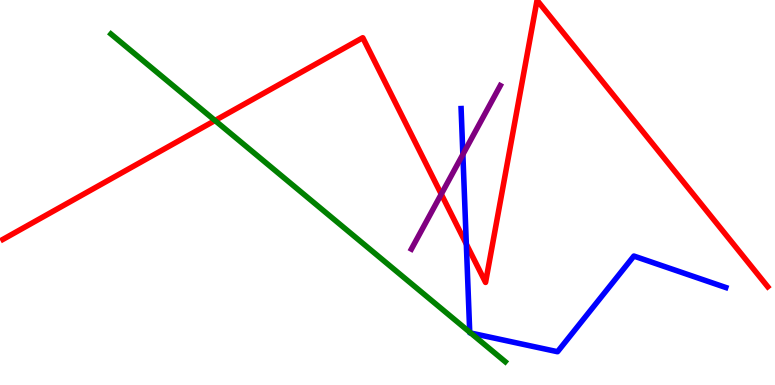[{'lines': ['blue', 'red'], 'intersections': [{'x': 6.02, 'y': 3.66}]}, {'lines': ['green', 'red'], 'intersections': [{'x': 2.77, 'y': 6.87}]}, {'lines': ['purple', 'red'], 'intersections': [{'x': 5.69, 'y': 4.96}]}, {'lines': ['blue', 'green'], 'intersections': [{'x': 6.06, 'y': 1.37}, {'x': 6.07, 'y': 1.35}]}, {'lines': ['blue', 'purple'], 'intersections': [{'x': 5.97, 'y': 5.99}]}, {'lines': ['green', 'purple'], 'intersections': []}]